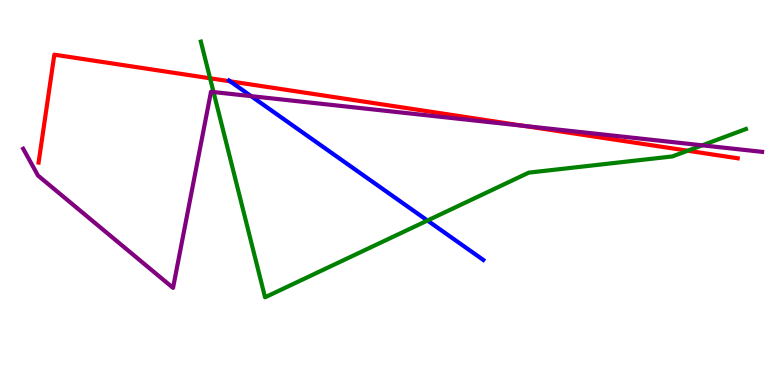[{'lines': ['blue', 'red'], 'intersections': [{'x': 2.97, 'y': 7.89}]}, {'lines': ['green', 'red'], 'intersections': [{'x': 2.71, 'y': 7.97}, {'x': 8.87, 'y': 6.09}]}, {'lines': ['purple', 'red'], 'intersections': [{'x': 6.76, 'y': 6.73}]}, {'lines': ['blue', 'green'], 'intersections': [{'x': 5.52, 'y': 4.27}]}, {'lines': ['blue', 'purple'], 'intersections': [{'x': 3.24, 'y': 7.5}]}, {'lines': ['green', 'purple'], 'intersections': [{'x': 2.76, 'y': 7.61}, {'x': 9.06, 'y': 6.23}]}]